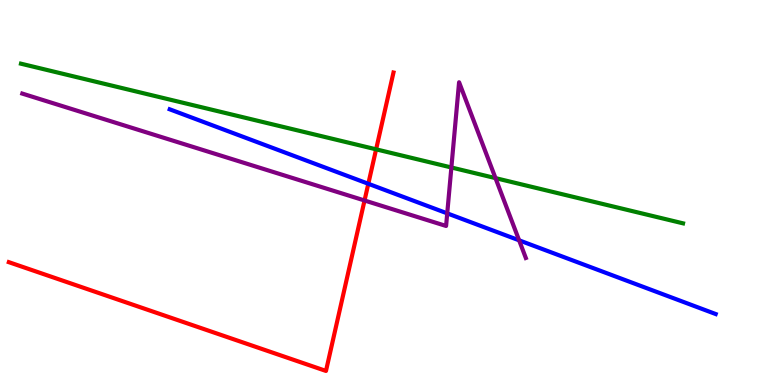[{'lines': ['blue', 'red'], 'intersections': [{'x': 4.75, 'y': 5.23}]}, {'lines': ['green', 'red'], 'intersections': [{'x': 4.85, 'y': 6.12}]}, {'lines': ['purple', 'red'], 'intersections': [{'x': 4.7, 'y': 4.79}]}, {'lines': ['blue', 'green'], 'intersections': []}, {'lines': ['blue', 'purple'], 'intersections': [{'x': 5.77, 'y': 4.46}, {'x': 6.7, 'y': 3.76}]}, {'lines': ['green', 'purple'], 'intersections': [{'x': 5.82, 'y': 5.65}, {'x': 6.39, 'y': 5.37}]}]